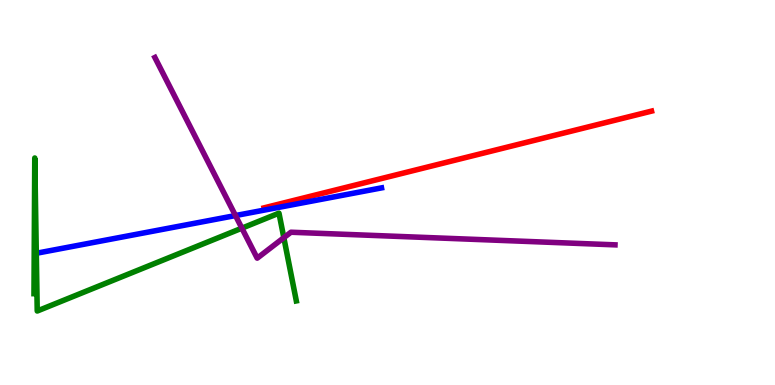[{'lines': ['blue', 'red'], 'intersections': []}, {'lines': ['green', 'red'], 'intersections': []}, {'lines': ['purple', 'red'], 'intersections': []}, {'lines': ['blue', 'green'], 'intersections': []}, {'lines': ['blue', 'purple'], 'intersections': [{'x': 3.04, 'y': 4.4}]}, {'lines': ['green', 'purple'], 'intersections': [{'x': 3.12, 'y': 4.07}, {'x': 3.66, 'y': 3.83}]}]